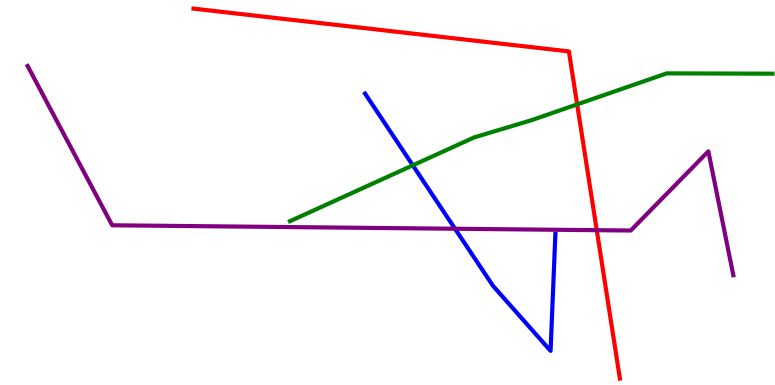[{'lines': ['blue', 'red'], 'intersections': []}, {'lines': ['green', 'red'], 'intersections': [{'x': 7.45, 'y': 7.29}]}, {'lines': ['purple', 'red'], 'intersections': [{'x': 7.7, 'y': 4.02}]}, {'lines': ['blue', 'green'], 'intersections': [{'x': 5.33, 'y': 5.71}]}, {'lines': ['blue', 'purple'], 'intersections': [{'x': 5.87, 'y': 4.06}]}, {'lines': ['green', 'purple'], 'intersections': []}]